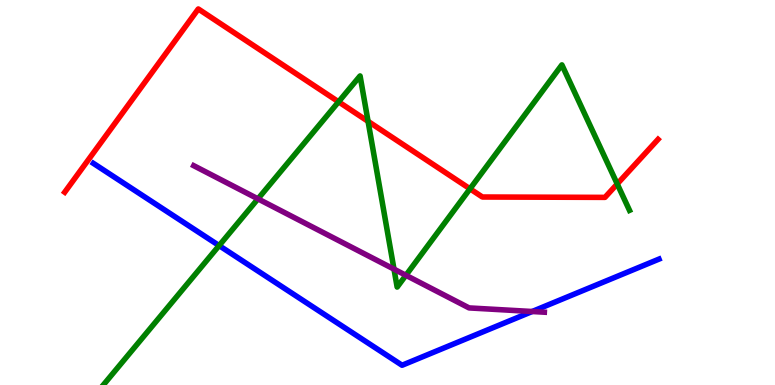[{'lines': ['blue', 'red'], 'intersections': []}, {'lines': ['green', 'red'], 'intersections': [{'x': 4.37, 'y': 7.36}, {'x': 4.75, 'y': 6.85}, {'x': 6.06, 'y': 5.1}, {'x': 7.96, 'y': 5.22}]}, {'lines': ['purple', 'red'], 'intersections': []}, {'lines': ['blue', 'green'], 'intersections': [{'x': 2.83, 'y': 3.62}]}, {'lines': ['blue', 'purple'], 'intersections': [{'x': 6.87, 'y': 1.91}]}, {'lines': ['green', 'purple'], 'intersections': [{'x': 3.33, 'y': 4.83}, {'x': 5.08, 'y': 3.01}, {'x': 5.24, 'y': 2.85}]}]